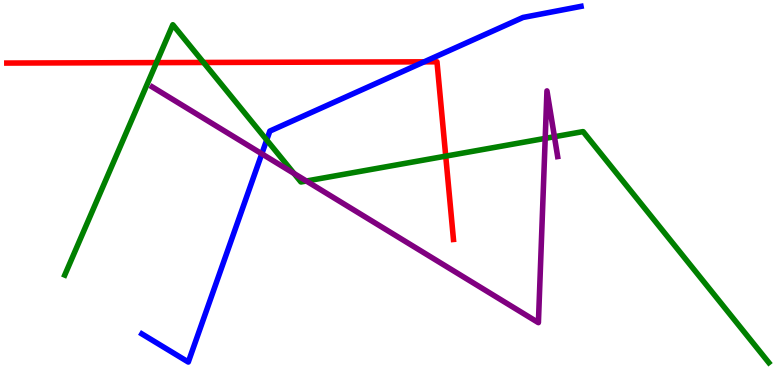[{'lines': ['blue', 'red'], 'intersections': [{'x': 5.47, 'y': 8.39}]}, {'lines': ['green', 'red'], 'intersections': [{'x': 2.02, 'y': 8.37}, {'x': 2.63, 'y': 8.38}, {'x': 5.75, 'y': 5.94}]}, {'lines': ['purple', 'red'], 'intersections': []}, {'lines': ['blue', 'green'], 'intersections': [{'x': 3.44, 'y': 6.36}]}, {'lines': ['blue', 'purple'], 'intersections': [{'x': 3.38, 'y': 6.0}]}, {'lines': ['green', 'purple'], 'intersections': [{'x': 3.79, 'y': 5.5}, {'x': 3.95, 'y': 5.3}, {'x': 7.03, 'y': 6.41}, {'x': 7.15, 'y': 6.45}]}]